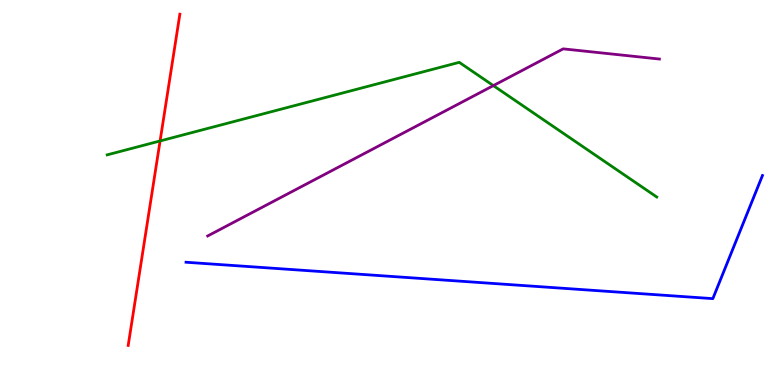[{'lines': ['blue', 'red'], 'intersections': []}, {'lines': ['green', 'red'], 'intersections': [{'x': 2.07, 'y': 6.34}]}, {'lines': ['purple', 'red'], 'intersections': []}, {'lines': ['blue', 'green'], 'intersections': []}, {'lines': ['blue', 'purple'], 'intersections': []}, {'lines': ['green', 'purple'], 'intersections': [{'x': 6.37, 'y': 7.78}]}]